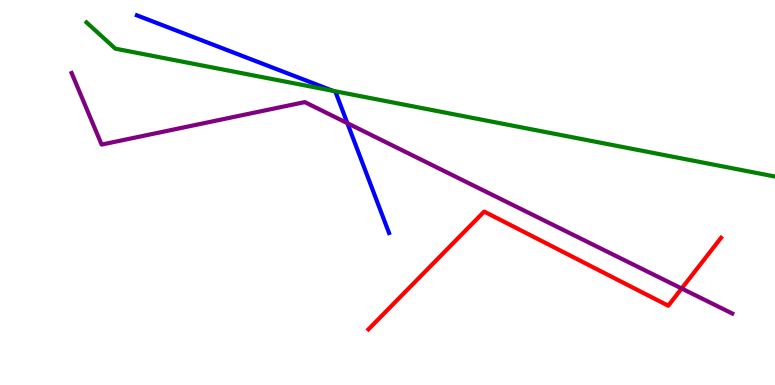[{'lines': ['blue', 'red'], 'intersections': []}, {'lines': ['green', 'red'], 'intersections': []}, {'lines': ['purple', 'red'], 'intersections': [{'x': 8.8, 'y': 2.51}]}, {'lines': ['blue', 'green'], 'intersections': [{'x': 4.3, 'y': 7.64}]}, {'lines': ['blue', 'purple'], 'intersections': [{'x': 4.48, 'y': 6.8}]}, {'lines': ['green', 'purple'], 'intersections': []}]